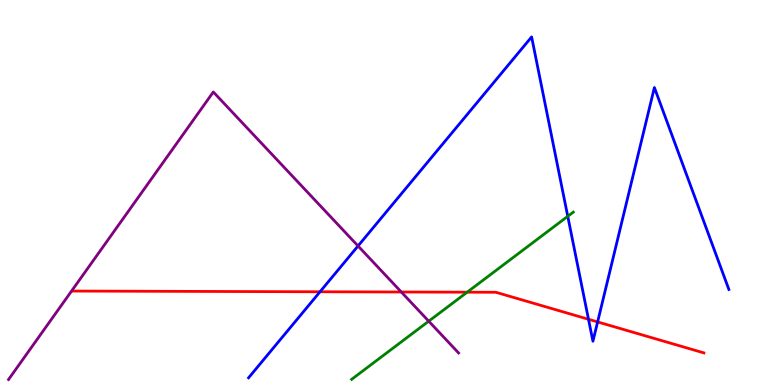[{'lines': ['blue', 'red'], 'intersections': [{'x': 4.13, 'y': 2.42}, {'x': 7.59, 'y': 1.71}, {'x': 7.71, 'y': 1.64}]}, {'lines': ['green', 'red'], 'intersections': [{'x': 6.03, 'y': 2.41}]}, {'lines': ['purple', 'red'], 'intersections': [{'x': 5.18, 'y': 2.42}]}, {'lines': ['blue', 'green'], 'intersections': [{'x': 7.33, 'y': 4.38}]}, {'lines': ['blue', 'purple'], 'intersections': [{'x': 4.62, 'y': 3.61}]}, {'lines': ['green', 'purple'], 'intersections': [{'x': 5.53, 'y': 1.66}]}]